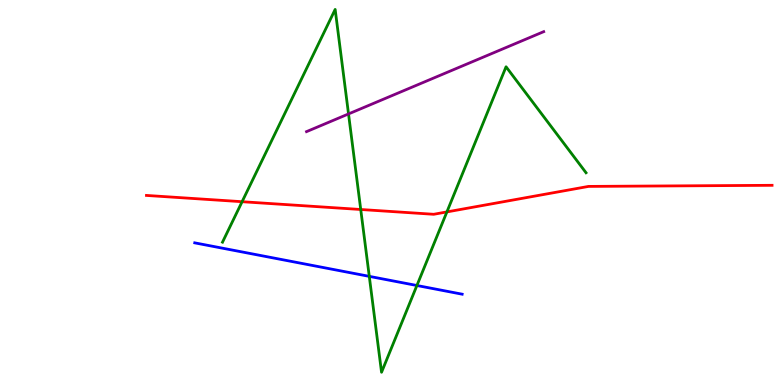[{'lines': ['blue', 'red'], 'intersections': []}, {'lines': ['green', 'red'], 'intersections': [{'x': 3.12, 'y': 4.76}, {'x': 4.65, 'y': 4.56}, {'x': 5.77, 'y': 4.5}]}, {'lines': ['purple', 'red'], 'intersections': []}, {'lines': ['blue', 'green'], 'intersections': [{'x': 4.76, 'y': 2.82}, {'x': 5.38, 'y': 2.58}]}, {'lines': ['blue', 'purple'], 'intersections': []}, {'lines': ['green', 'purple'], 'intersections': [{'x': 4.5, 'y': 7.04}]}]